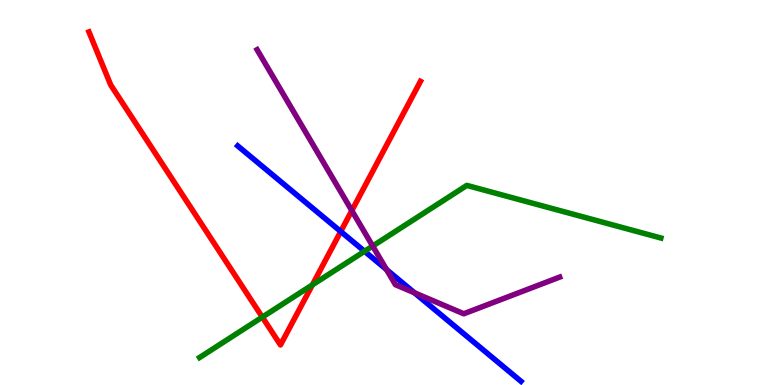[{'lines': ['blue', 'red'], 'intersections': [{'x': 4.4, 'y': 3.99}]}, {'lines': ['green', 'red'], 'intersections': [{'x': 3.38, 'y': 1.76}, {'x': 4.03, 'y': 2.6}]}, {'lines': ['purple', 'red'], 'intersections': [{'x': 4.54, 'y': 4.53}]}, {'lines': ['blue', 'green'], 'intersections': [{'x': 4.7, 'y': 3.47}]}, {'lines': ['blue', 'purple'], 'intersections': [{'x': 4.99, 'y': 3.0}, {'x': 5.35, 'y': 2.39}]}, {'lines': ['green', 'purple'], 'intersections': [{'x': 4.81, 'y': 3.61}]}]